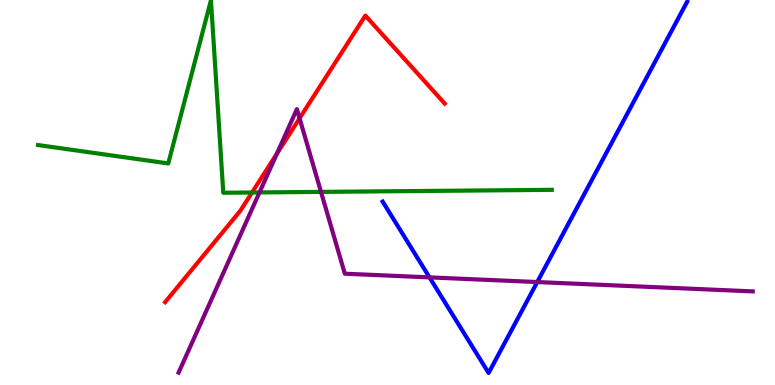[{'lines': ['blue', 'red'], 'intersections': []}, {'lines': ['green', 'red'], 'intersections': [{'x': 3.25, 'y': 5.0}]}, {'lines': ['purple', 'red'], 'intersections': [{'x': 3.57, 'y': 6.01}, {'x': 3.87, 'y': 6.93}]}, {'lines': ['blue', 'green'], 'intersections': []}, {'lines': ['blue', 'purple'], 'intersections': [{'x': 5.54, 'y': 2.8}, {'x': 6.93, 'y': 2.67}]}, {'lines': ['green', 'purple'], 'intersections': [{'x': 3.35, 'y': 5.0}, {'x': 4.14, 'y': 5.02}]}]